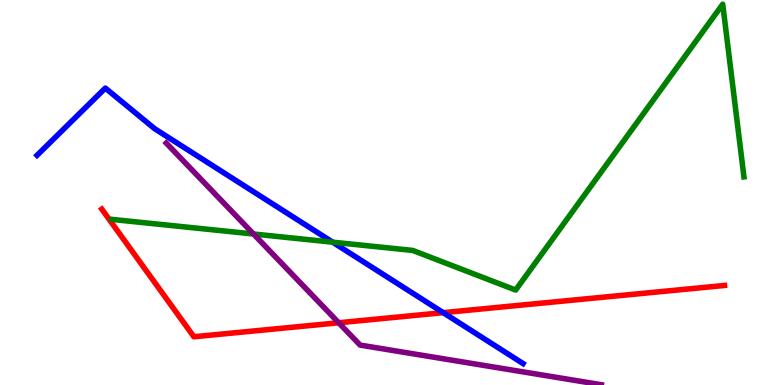[{'lines': ['blue', 'red'], 'intersections': [{'x': 5.72, 'y': 1.88}]}, {'lines': ['green', 'red'], 'intersections': []}, {'lines': ['purple', 'red'], 'intersections': [{'x': 4.37, 'y': 1.62}]}, {'lines': ['blue', 'green'], 'intersections': [{'x': 4.29, 'y': 3.71}]}, {'lines': ['blue', 'purple'], 'intersections': []}, {'lines': ['green', 'purple'], 'intersections': [{'x': 3.27, 'y': 3.92}]}]